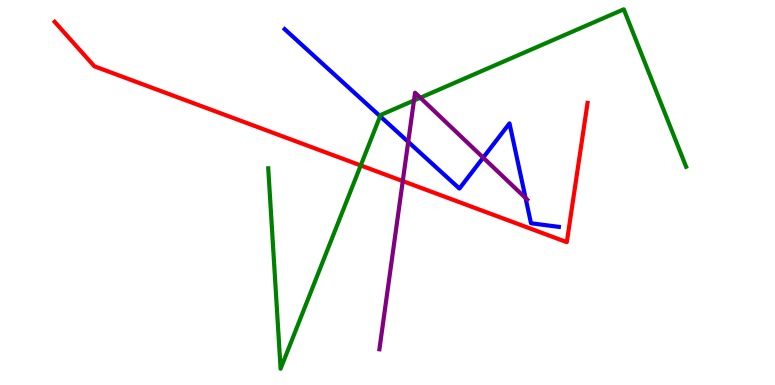[{'lines': ['blue', 'red'], 'intersections': []}, {'lines': ['green', 'red'], 'intersections': [{'x': 4.65, 'y': 5.7}]}, {'lines': ['purple', 'red'], 'intersections': [{'x': 5.2, 'y': 5.3}]}, {'lines': ['blue', 'green'], 'intersections': [{'x': 4.9, 'y': 6.98}]}, {'lines': ['blue', 'purple'], 'intersections': [{'x': 5.27, 'y': 6.32}, {'x': 6.23, 'y': 5.91}, {'x': 6.78, 'y': 4.86}]}, {'lines': ['green', 'purple'], 'intersections': [{'x': 5.34, 'y': 7.39}, {'x': 5.42, 'y': 7.46}]}]